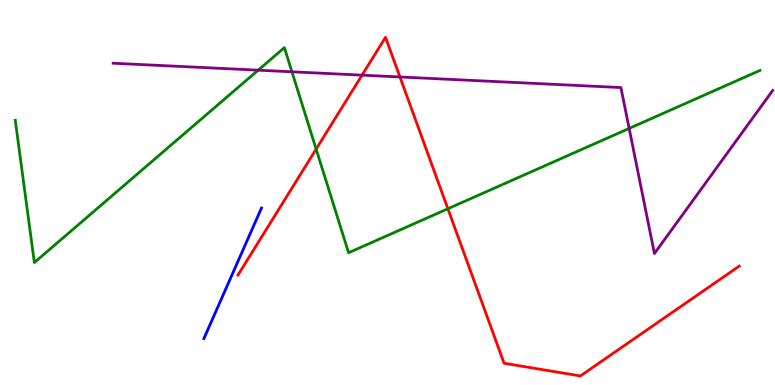[{'lines': ['blue', 'red'], 'intersections': []}, {'lines': ['green', 'red'], 'intersections': [{'x': 4.08, 'y': 6.13}, {'x': 5.78, 'y': 4.58}]}, {'lines': ['purple', 'red'], 'intersections': [{'x': 4.67, 'y': 8.05}, {'x': 5.16, 'y': 8.0}]}, {'lines': ['blue', 'green'], 'intersections': []}, {'lines': ['blue', 'purple'], 'intersections': []}, {'lines': ['green', 'purple'], 'intersections': [{'x': 3.33, 'y': 8.18}, {'x': 3.77, 'y': 8.14}, {'x': 8.12, 'y': 6.66}]}]